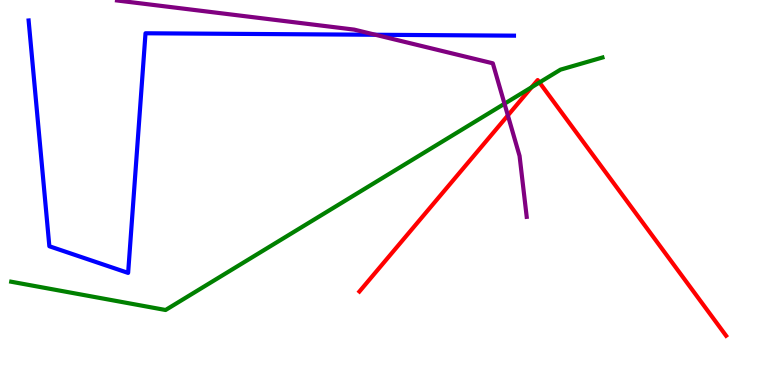[{'lines': ['blue', 'red'], 'intersections': []}, {'lines': ['green', 'red'], 'intersections': [{'x': 6.86, 'y': 7.73}, {'x': 6.96, 'y': 7.86}]}, {'lines': ['purple', 'red'], 'intersections': [{'x': 6.55, 'y': 7.0}]}, {'lines': ['blue', 'green'], 'intersections': []}, {'lines': ['blue', 'purple'], 'intersections': [{'x': 4.84, 'y': 9.1}]}, {'lines': ['green', 'purple'], 'intersections': [{'x': 6.51, 'y': 7.31}]}]